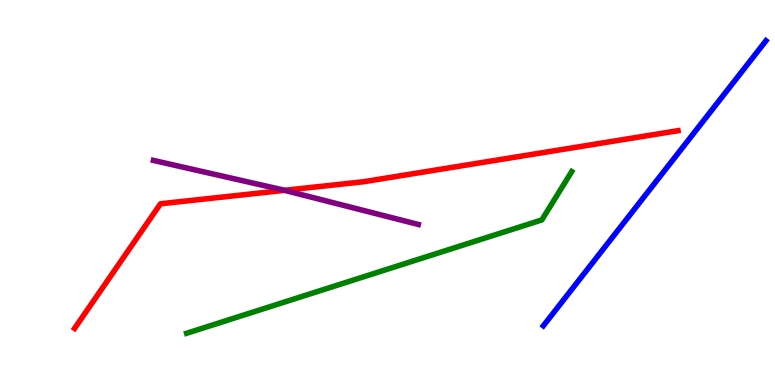[{'lines': ['blue', 'red'], 'intersections': []}, {'lines': ['green', 'red'], 'intersections': []}, {'lines': ['purple', 'red'], 'intersections': [{'x': 3.67, 'y': 5.06}]}, {'lines': ['blue', 'green'], 'intersections': []}, {'lines': ['blue', 'purple'], 'intersections': []}, {'lines': ['green', 'purple'], 'intersections': []}]